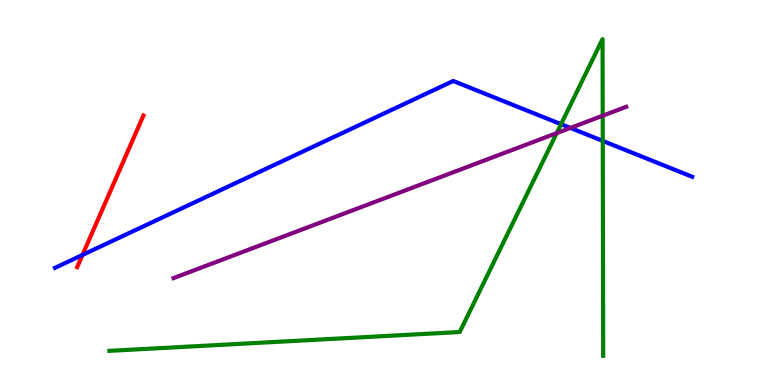[{'lines': ['blue', 'red'], 'intersections': [{'x': 1.06, 'y': 3.38}]}, {'lines': ['green', 'red'], 'intersections': []}, {'lines': ['purple', 'red'], 'intersections': []}, {'lines': ['blue', 'green'], 'intersections': [{'x': 7.24, 'y': 6.77}, {'x': 7.78, 'y': 6.34}]}, {'lines': ['blue', 'purple'], 'intersections': [{'x': 7.36, 'y': 6.68}]}, {'lines': ['green', 'purple'], 'intersections': [{'x': 7.18, 'y': 6.54}, {'x': 7.78, 'y': 6.99}]}]